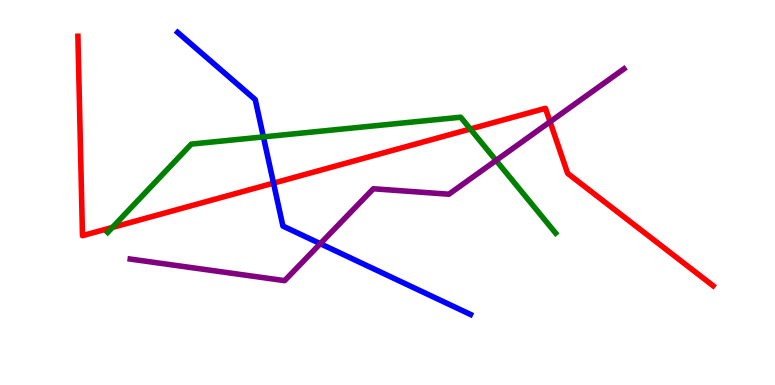[{'lines': ['blue', 'red'], 'intersections': [{'x': 3.53, 'y': 5.24}]}, {'lines': ['green', 'red'], 'intersections': [{'x': 1.45, 'y': 4.09}, {'x': 6.07, 'y': 6.65}]}, {'lines': ['purple', 'red'], 'intersections': [{'x': 7.1, 'y': 6.84}]}, {'lines': ['blue', 'green'], 'intersections': [{'x': 3.4, 'y': 6.44}]}, {'lines': ['blue', 'purple'], 'intersections': [{'x': 4.13, 'y': 3.67}]}, {'lines': ['green', 'purple'], 'intersections': [{'x': 6.4, 'y': 5.83}]}]